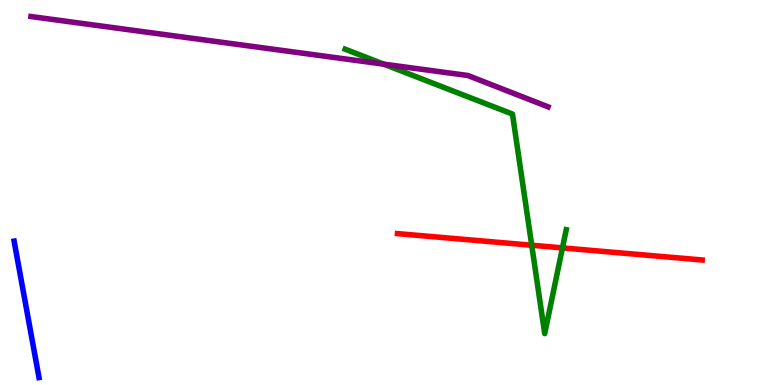[{'lines': ['blue', 'red'], 'intersections': []}, {'lines': ['green', 'red'], 'intersections': [{'x': 6.86, 'y': 3.63}, {'x': 7.26, 'y': 3.56}]}, {'lines': ['purple', 'red'], 'intersections': []}, {'lines': ['blue', 'green'], 'intersections': []}, {'lines': ['blue', 'purple'], 'intersections': []}, {'lines': ['green', 'purple'], 'intersections': [{'x': 4.95, 'y': 8.33}]}]